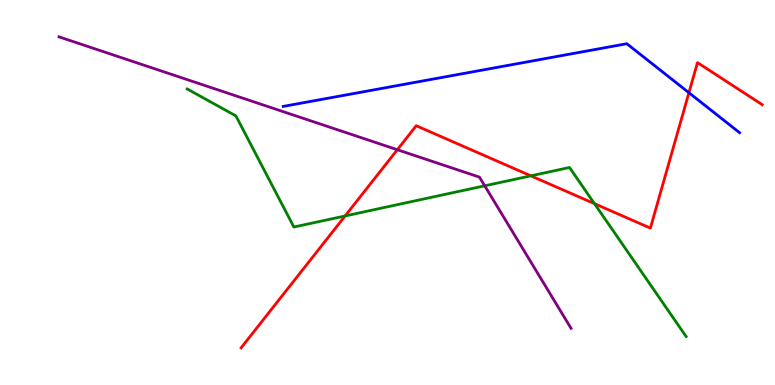[{'lines': ['blue', 'red'], 'intersections': [{'x': 8.89, 'y': 7.59}]}, {'lines': ['green', 'red'], 'intersections': [{'x': 4.45, 'y': 4.39}, {'x': 6.85, 'y': 5.43}, {'x': 7.67, 'y': 4.71}]}, {'lines': ['purple', 'red'], 'intersections': [{'x': 5.13, 'y': 6.11}]}, {'lines': ['blue', 'green'], 'intersections': []}, {'lines': ['blue', 'purple'], 'intersections': []}, {'lines': ['green', 'purple'], 'intersections': [{'x': 6.25, 'y': 5.17}]}]